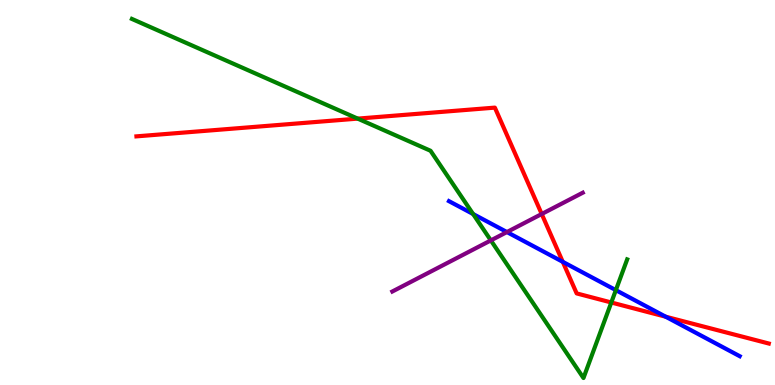[{'lines': ['blue', 'red'], 'intersections': [{'x': 7.26, 'y': 3.2}, {'x': 8.59, 'y': 1.77}]}, {'lines': ['green', 'red'], 'intersections': [{'x': 4.62, 'y': 6.92}, {'x': 7.89, 'y': 2.14}]}, {'lines': ['purple', 'red'], 'intersections': [{'x': 6.99, 'y': 4.44}]}, {'lines': ['blue', 'green'], 'intersections': [{'x': 6.1, 'y': 4.44}, {'x': 7.95, 'y': 2.46}]}, {'lines': ['blue', 'purple'], 'intersections': [{'x': 6.54, 'y': 3.97}]}, {'lines': ['green', 'purple'], 'intersections': [{'x': 6.33, 'y': 3.76}]}]